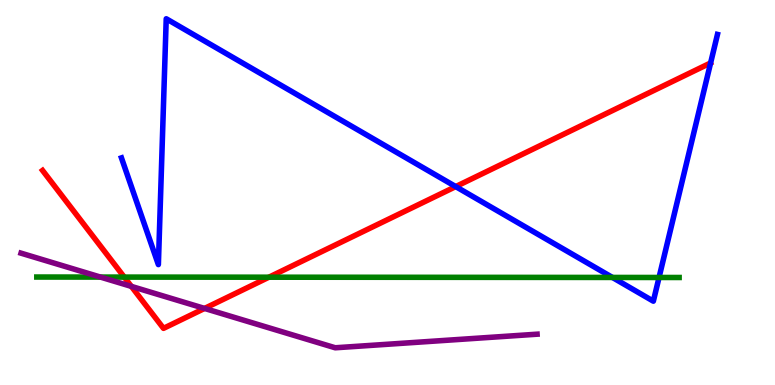[{'lines': ['blue', 'red'], 'intersections': [{'x': 5.88, 'y': 5.15}]}, {'lines': ['green', 'red'], 'intersections': [{'x': 1.6, 'y': 2.8}, {'x': 3.47, 'y': 2.8}]}, {'lines': ['purple', 'red'], 'intersections': [{'x': 1.69, 'y': 2.56}, {'x': 2.64, 'y': 1.99}]}, {'lines': ['blue', 'green'], 'intersections': [{'x': 7.9, 'y': 2.79}, {'x': 8.5, 'y': 2.79}]}, {'lines': ['blue', 'purple'], 'intersections': []}, {'lines': ['green', 'purple'], 'intersections': [{'x': 1.3, 'y': 2.8}]}]